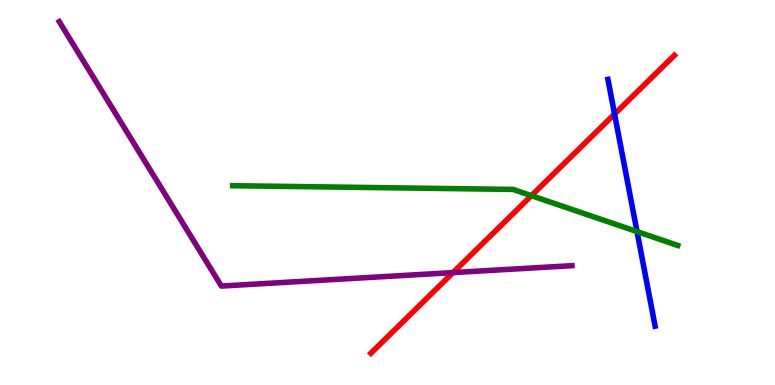[{'lines': ['blue', 'red'], 'intersections': [{'x': 7.93, 'y': 7.04}]}, {'lines': ['green', 'red'], 'intersections': [{'x': 6.86, 'y': 4.92}]}, {'lines': ['purple', 'red'], 'intersections': [{'x': 5.85, 'y': 2.92}]}, {'lines': ['blue', 'green'], 'intersections': [{'x': 8.22, 'y': 3.98}]}, {'lines': ['blue', 'purple'], 'intersections': []}, {'lines': ['green', 'purple'], 'intersections': []}]